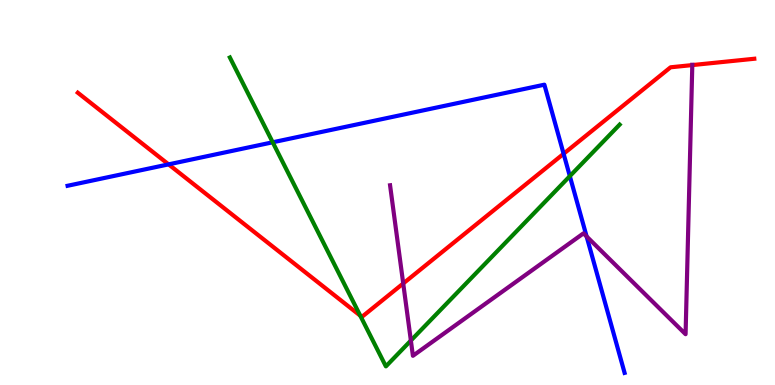[{'lines': ['blue', 'red'], 'intersections': [{'x': 2.18, 'y': 5.73}, {'x': 7.27, 'y': 6.01}]}, {'lines': ['green', 'red'], 'intersections': [{'x': 4.65, 'y': 1.8}]}, {'lines': ['purple', 'red'], 'intersections': [{'x': 5.2, 'y': 2.64}, {'x': 8.93, 'y': 8.31}]}, {'lines': ['blue', 'green'], 'intersections': [{'x': 3.52, 'y': 6.3}, {'x': 7.35, 'y': 5.42}]}, {'lines': ['blue', 'purple'], 'intersections': [{'x': 7.57, 'y': 3.86}]}, {'lines': ['green', 'purple'], 'intersections': [{'x': 5.3, 'y': 1.15}]}]